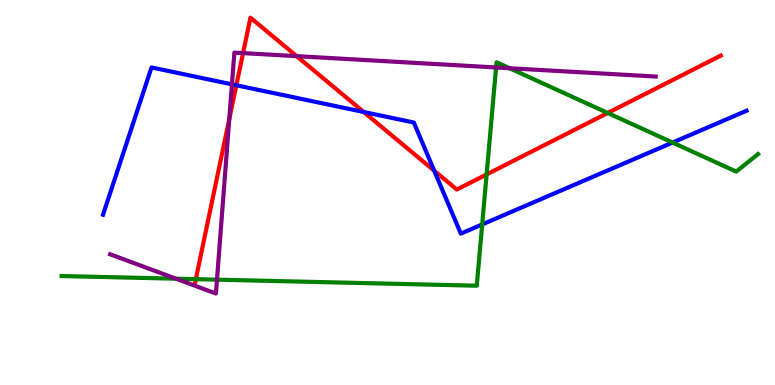[{'lines': ['blue', 'red'], 'intersections': [{'x': 3.05, 'y': 7.79}, {'x': 4.69, 'y': 7.09}, {'x': 5.6, 'y': 5.57}]}, {'lines': ['green', 'red'], 'intersections': [{'x': 2.53, 'y': 2.75}, {'x': 6.28, 'y': 5.47}, {'x': 7.84, 'y': 7.07}]}, {'lines': ['purple', 'red'], 'intersections': [{'x': 2.96, 'y': 6.91}, {'x': 3.14, 'y': 8.62}, {'x': 3.83, 'y': 8.54}]}, {'lines': ['blue', 'green'], 'intersections': [{'x': 6.22, 'y': 4.17}, {'x': 8.68, 'y': 6.3}]}, {'lines': ['blue', 'purple'], 'intersections': [{'x': 2.99, 'y': 7.81}]}, {'lines': ['green', 'purple'], 'intersections': [{'x': 2.27, 'y': 2.76}, {'x': 2.8, 'y': 2.74}, {'x': 6.4, 'y': 8.25}, {'x': 6.58, 'y': 8.23}]}]